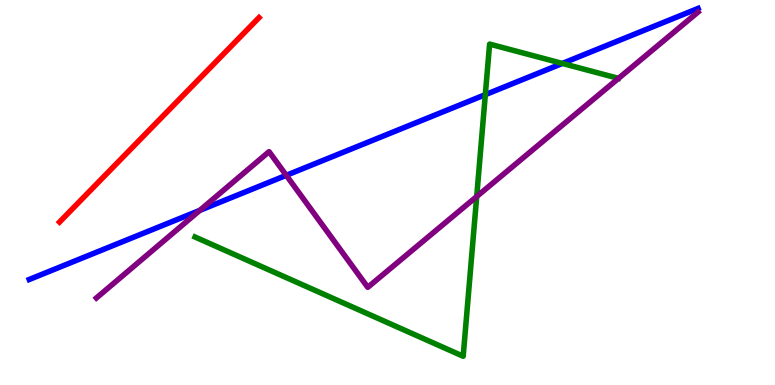[{'lines': ['blue', 'red'], 'intersections': []}, {'lines': ['green', 'red'], 'intersections': []}, {'lines': ['purple', 'red'], 'intersections': []}, {'lines': ['blue', 'green'], 'intersections': [{'x': 6.26, 'y': 7.54}, {'x': 7.26, 'y': 8.35}]}, {'lines': ['blue', 'purple'], 'intersections': [{'x': 2.58, 'y': 4.54}, {'x': 3.69, 'y': 5.45}]}, {'lines': ['green', 'purple'], 'intersections': [{'x': 6.15, 'y': 4.9}]}]